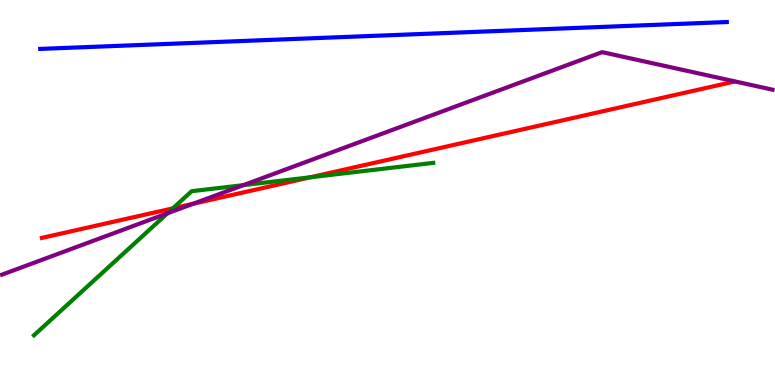[{'lines': ['blue', 'red'], 'intersections': []}, {'lines': ['green', 'red'], 'intersections': [{'x': 2.23, 'y': 4.59}, {'x': 4.01, 'y': 5.4}]}, {'lines': ['purple', 'red'], 'intersections': [{'x': 2.49, 'y': 4.71}]}, {'lines': ['blue', 'green'], 'intersections': []}, {'lines': ['blue', 'purple'], 'intersections': []}, {'lines': ['green', 'purple'], 'intersections': [{'x': 2.16, 'y': 4.46}, {'x': 3.14, 'y': 5.19}]}]